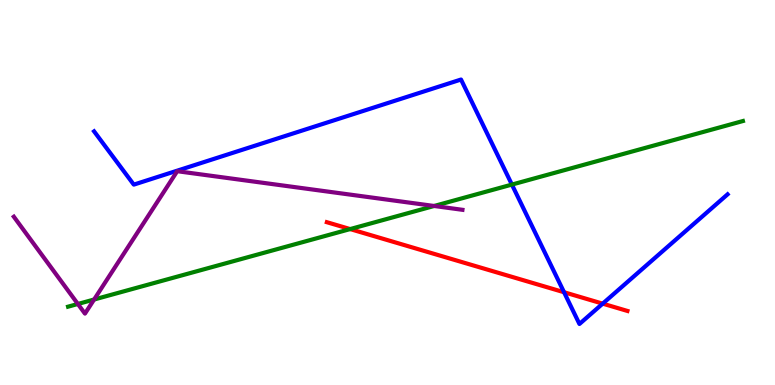[{'lines': ['blue', 'red'], 'intersections': [{'x': 7.28, 'y': 2.41}, {'x': 7.78, 'y': 2.11}]}, {'lines': ['green', 'red'], 'intersections': [{'x': 4.52, 'y': 4.05}]}, {'lines': ['purple', 'red'], 'intersections': []}, {'lines': ['blue', 'green'], 'intersections': [{'x': 6.61, 'y': 5.21}]}, {'lines': ['blue', 'purple'], 'intersections': []}, {'lines': ['green', 'purple'], 'intersections': [{'x': 1.0, 'y': 2.1}, {'x': 1.21, 'y': 2.22}, {'x': 5.6, 'y': 4.65}]}]